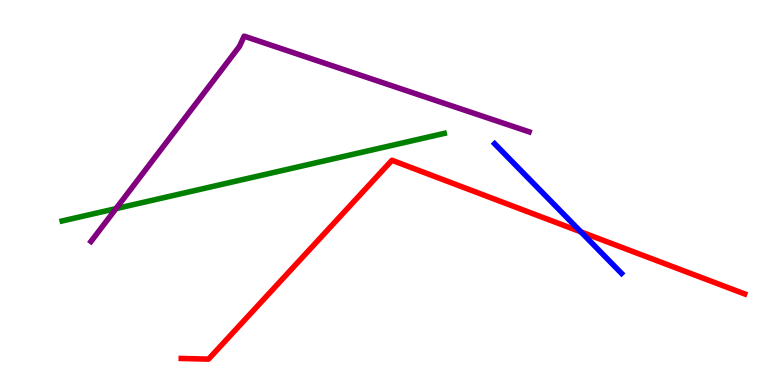[{'lines': ['blue', 'red'], 'intersections': [{'x': 7.5, 'y': 3.98}]}, {'lines': ['green', 'red'], 'intersections': []}, {'lines': ['purple', 'red'], 'intersections': []}, {'lines': ['blue', 'green'], 'intersections': []}, {'lines': ['blue', 'purple'], 'intersections': []}, {'lines': ['green', 'purple'], 'intersections': [{'x': 1.5, 'y': 4.58}]}]